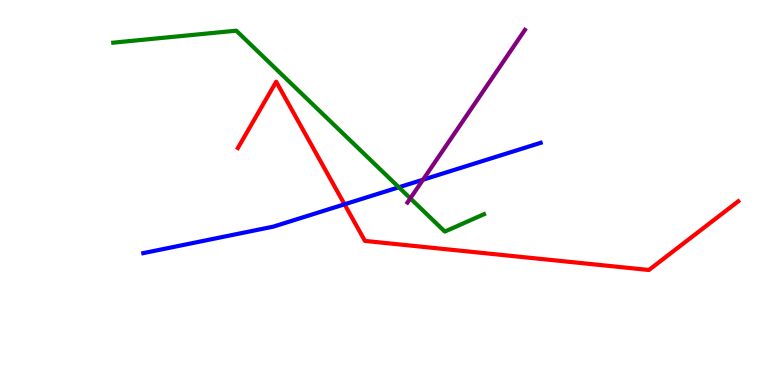[{'lines': ['blue', 'red'], 'intersections': [{'x': 4.45, 'y': 4.69}]}, {'lines': ['green', 'red'], 'intersections': []}, {'lines': ['purple', 'red'], 'intersections': []}, {'lines': ['blue', 'green'], 'intersections': [{'x': 5.15, 'y': 5.14}]}, {'lines': ['blue', 'purple'], 'intersections': [{'x': 5.46, 'y': 5.33}]}, {'lines': ['green', 'purple'], 'intersections': [{'x': 5.29, 'y': 4.85}]}]